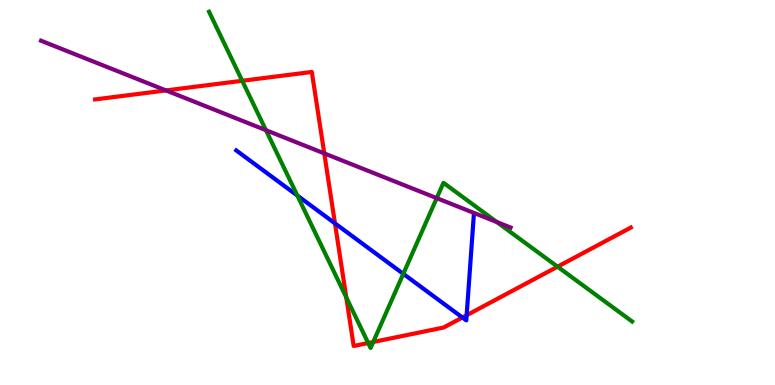[{'lines': ['blue', 'red'], 'intersections': [{'x': 4.32, 'y': 4.2}, {'x': 5.97, 'y': 1.75}, {'x': 6.02, 'y': 1.81}]}, {'lines': ['green', 'red'], 'intersections': [{'x': 3.13, 'y': 7.9}, {'x': 4.47, 'y': 2.28}, {'x': 4.75, 'y': 1.09}, {'x': 4.82, 'y': 1.12}, {'x': 7.19, 'y': 3.07}]}, {'lines': ['purple', 'red'], 'intersections': [{'x': 2.14, 'y': 7.65}, {'x': 4.18, 'y': 6.02}]}, {'lines': ['blue', 'green'], 'intersections': [{'x': 3.84, 'y': 4.92}, {'x': 5.2, 'y': 2.89}]}, {'lines': ['blue', 'purple'], 'intersections': []}, {'lines': ['green', 'purple'], 'intersections': [{'x': 3.43, 'y': 6.62}, {'x': 5.64, 'y': 4.85}, {'x': 6.41, 'y': 4.23}]}]